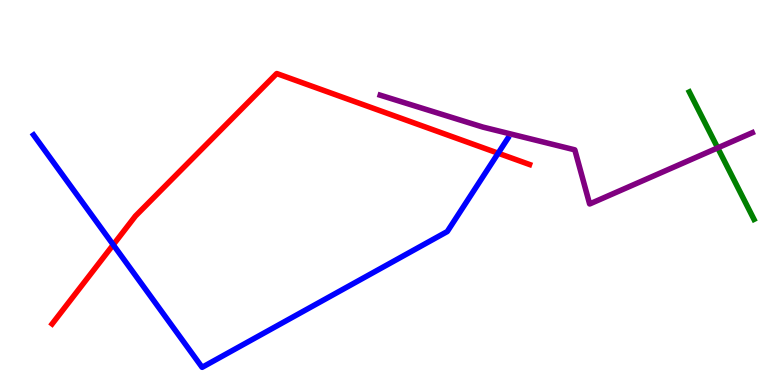[{'lines': ['blue', 'red'], 'intersections': [{'x': 1.46, 'y': 3.64}, {'x': 6.43, 'y': 6.02}]}, {'lines': ['green', 'red'], 'intersections': []}, {'lines': ['purple', 'red'], 'intersections': []}, {'lines': ['blue', 'green'], 'intersections': []}, {'lines': ['blue', 'purple'], 'intersections': []}, {'lines': ['green', 'purple'], 'intersections': [{'x': 9.26, 'y': 6.16}]}]